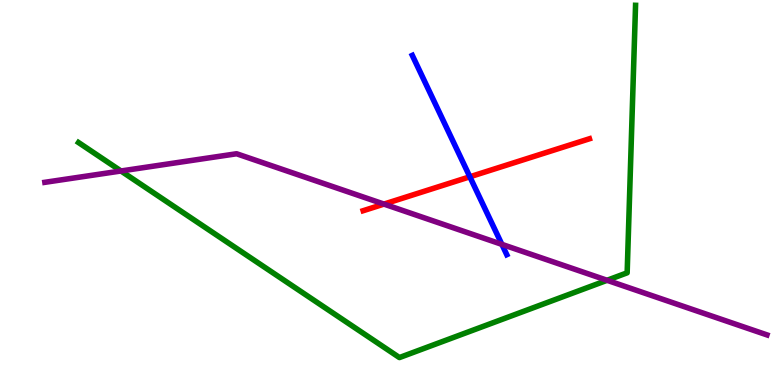[{'lines': ['blue', 'red'], 'intersections': [{'x': 6.06, 'y': 5.41}]}, {'lines': ['green', 'red'], 'intersections': []}, {'lines': ['purple', 'red'], 'intersections': [{'x': 4.95, 'y': 4.7}]}, {'lines': ['blue', 'green'], 'intersections': []}, {'lines': ['blue', 'purple'], 'intersections': [{'x': 6.48, 'y': 3.65}]}, {'lines': ['green', 'purple'], 'intersections': [{'x': 1.56, 'y': 5.56}, {'x': 7.83, 'y': 2.72}]}]